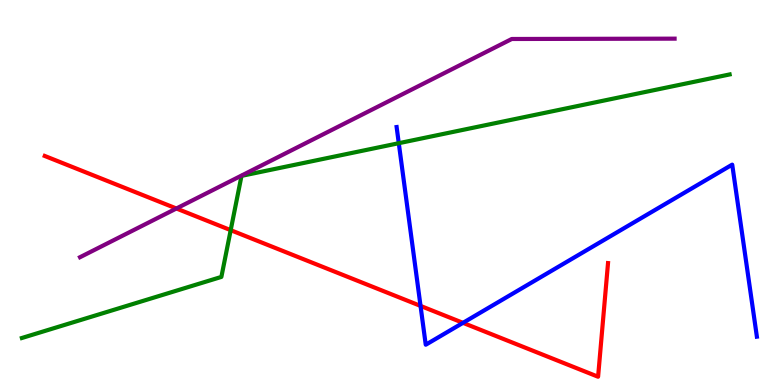[{'lines': ['blue', 'red'], 'intersections': [{'x': 5.43, 'y': 2.05}, {'x': 5.97, 'y': 1.61}]}, {'lines': ['green', 'red'], 'intersections': [{'x': 2.98, 'y': 4.02}]}, {'lines': ['purple', 'red'], 'intersections': [{'x': 2.28, 'y': 4.58}]}, {'lines': ['blue', 'green'], 'intersections': [{'x': 5.15, 'y': 6.28}]}, {'lines': ['blue', 'purple'], 'intersections': []}, {'lines': ['green', 'purple'], 'intersections': []}]